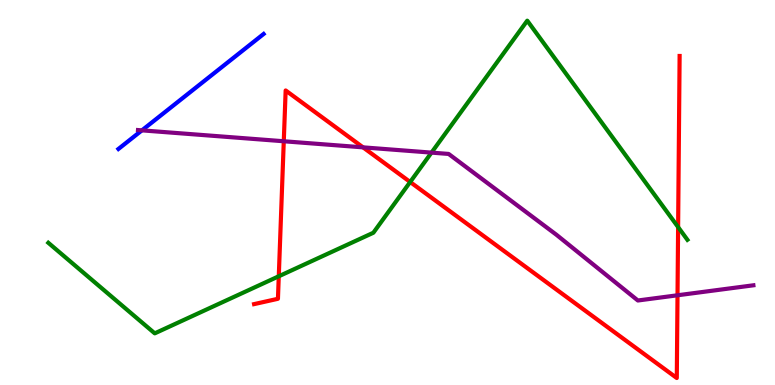[{'lines': ['blue', 'red'], 'intersections': []}, {'lines': ['green', 'red'], 'intersections': [{'x': 3.6, 'y': 2.82}, {'x': 5.29, 'y': 5.27}, {'x': 8.75, 'y': 4.1}]}, {'lines': ['purple', 'red'], 'intersections': [{'x': 3.66, 'y': 6.33}, {'x': 4.68, 'y': 6.17}, {'x': 8.74, 'y': 2.33}]}, {'lines': ['blue', 'green'], 'intersections': []}, {'lines': ['blue', 'purple'], 'intersections': [{'x': 1.83, 'y': 6.61}]}, {'lines': ['green', 'purple'], 'intersections': [{'x': 5.57, 'y': 6.04}]}]